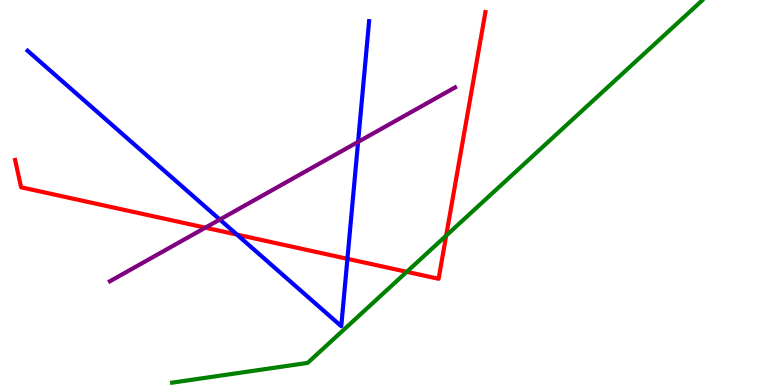[{'lines': ['blue', 'red'], 'intersections': [{'x': 3.06, 'y': 3.91}, {'x': 4.48, 'y': 3.28}]}, {'lines': ['green', 'red'], 'intersections': [{'x': 5.25, 'y': 2.94}, {'x': 5.76, 'y': 3.88}]}, {'lines': ['purple', 'red'], 'intersections': [{'x': 2.65, 'y': 4.09}]}, {'lines': ['blue', 'green'], 'intersections': []}, {'lines': ['blue', 'purple'], 'intersections': [{'x': 2.84, 'y': 4.3}, {'x': 4.62, 'y': 6.31}]}, {'lines': ['green', 'purple'], 'intersections': []}]